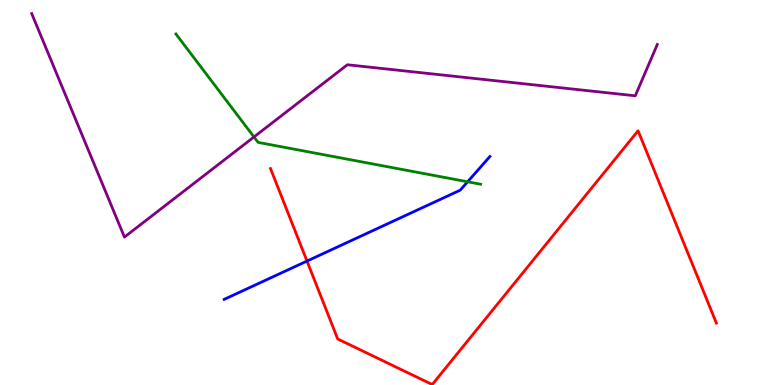[{'lines': ['blue', 'red'], 'intersections': [{'x': 3.96, 'y': 3.22}]}, {'lines': ['green', 'red'], 'intersections': []}, {'lines': ['purple', 'red'], 'intersections': []}, {'lines': ['blue', 'green'], 'intersections': [{'x': 6.03, 'y': 5.28}]}, {'lines': ['blue', 'purple'], 'intersections': []}, {'lines': ['green', 'purple'], 'intersections': [{'x': 3.28, 'y': 6.44}]}]